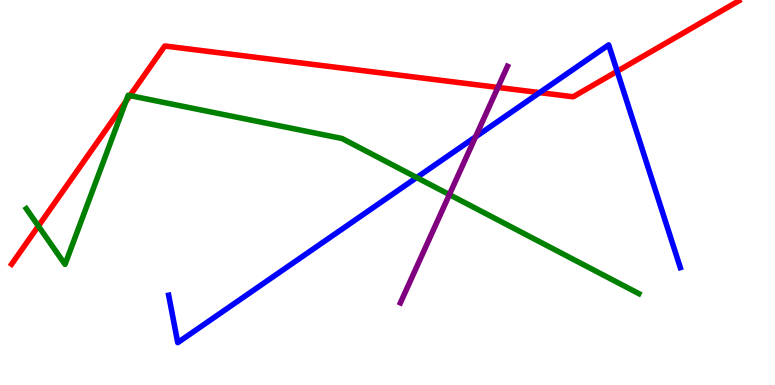[{'lines': ['blue', 'red'], 'intersections': [{'x': 6.96, 'y': 7.59}, {'x': 7.96, 'y': 8.15}]}, {'lines': ['green', 'red'], 'intersections': [{'x': 0.495, 'y': 4.13}, {'x': 1.62, 'y': 7.37}, {'x': 1.68, 'y': 7.52}]}, {'lines': ['purple', 'red'], 'intersections': [{'x': 6.42, 'y': 7.73}]}, {'lines': ['blue', 'green'], 'intersections': [{'x': 5.38, 'y': 5.39}]}, {'lines': ['blue', 'purple'], 'intersections': [{'x': 6.14, 'y': 6.44}]}, {'lines': ['green', 'purple'], 'intersections': [{'x': 5.8, 'y': 4.95}]}]